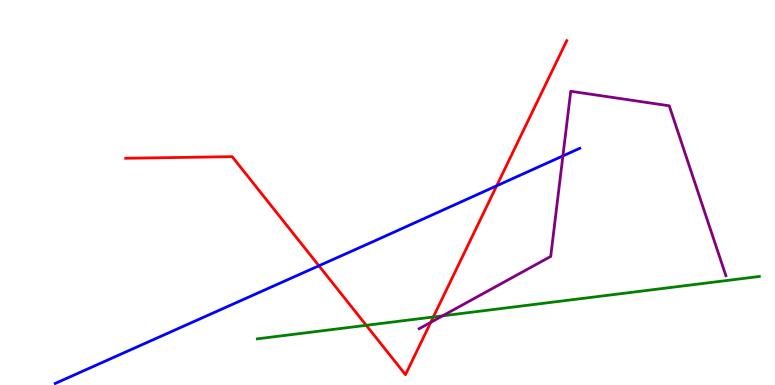[{'lines': ['blue', 'red'], 'intersections': [{'x': 4.12, 'y': 3.1}, {'x': 6.41, 'y': 5.17}]}, {'lines': ['green', 'red'], 'intersections': [{'x': 4.73, 'y': 1.55}, {'x': 5.59, 'y': 1.77}]}, {'lines': ['purple', 'red'], 'intersections': [{'x': 5.56, 'y': 1.63}]}, {'lines': ['blue', 'green'], 'intersections': []}, {'lines': ['blue', 'purple'], 'intersections': [{'x': 7.26, 'y': 5.95}]}, {'lines': ['green', 'purple'], 'intersections': [{'x': 5.71, 'y': 1.8}]}]